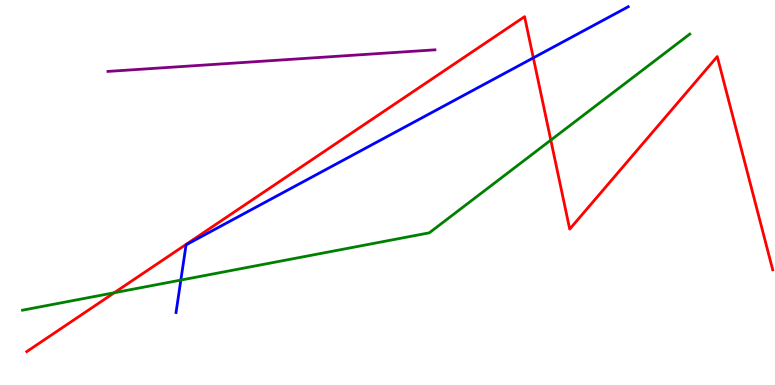[{'lines': ['blue', 'red'], 'intersections': [{'x': 6.88, 'y': 8.5}]}, {'lines': ['green', 'red'], 'intersections': [{'x': 1.47, 'y': 2.4}, {'x': 7.11, 'y': 6.36}]}, {'lines': ['purple', 'red'], 'intersections': []}, {'lines': ['blue', 'green'], 'intersections': [{'x': 2.33, 'y': 2.73}]}, {'lines': ['blue', 'purple'], 'intersections': []}, {'lines': ['green', 'purple'], 'intersections': []}]